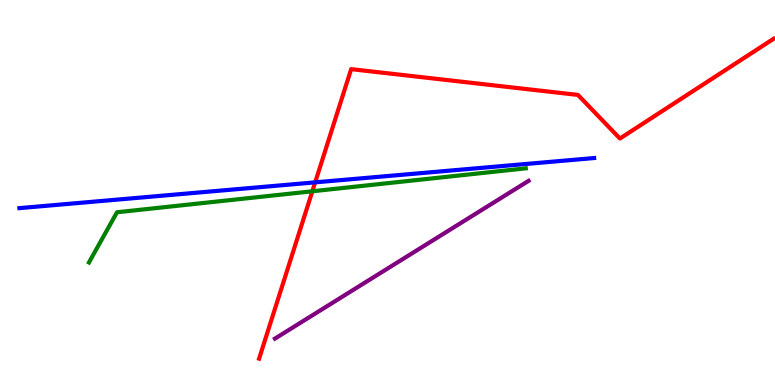[{'lines': ['blue', 'red'], 'intersections': [{'x': 4.07, 'y': 5.26}]}, {'lines': ['green', 'red'], 'intersections': [{'x': 4.03, 'y': 5.03}]}, {'lines': ['purple', 'red'], 'intersections': []}, {'lines': ['blue', 'green'], 'intersections': []}, {'lines': ['blue', 'purple'], 'intersections': []}, {'lines': ['green', 'purple'], 'intersections': []}]